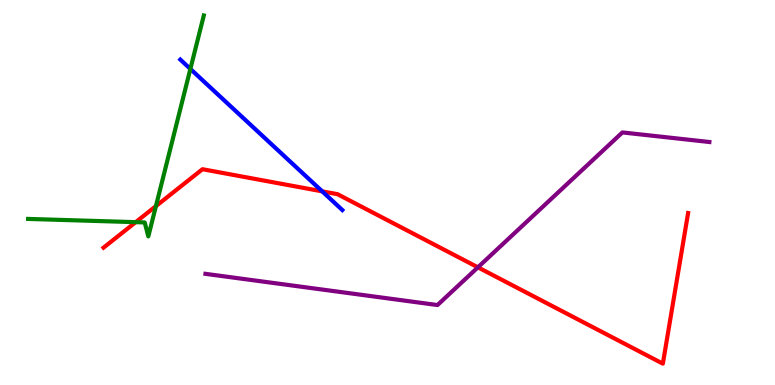[{'lines': ['blue', 'red'], 'intersections': [{'x': 4.16, 'y': 5.03}]}, {'lines': ['green', 'red'], 'intersections': [{'x': 1.75, 'y': 4.23}, {'x': 2.01, 'y': 4.65}]}, {'lines': ['purple', 'red'], 'intersections': [{'x': 6.17, 'y': 3.06}]}, {'lines': ['blue', 'green'], 'intersections': [{'x': 2.46, 'y': 8.21}]}, {'lines': ['blue', 'purple'], 'intersections': []}, {'lines': ['green', 'purple'], 'intersections': []}]